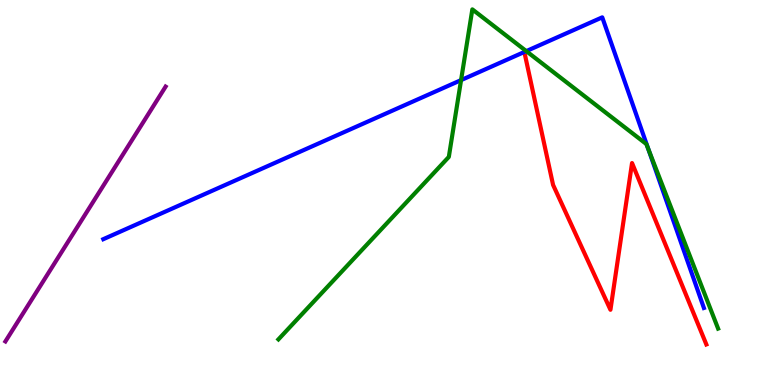[{'lines': ['blue', 'red'], 'intersections': []}, {'lines': ['green', 'red'], 'intersections': []}, {'lines': ['purple', 'red'], 'intersections': []}, {'lines': ['blue', 'green'], 'intersections': [{'x': 5.95, 'y': 7.92}, {'x': 6.79, 'y': 8.67}, {'x': 8.37, 'y': 6.13}]}, {'lines': ['blue', 'purple'], 'intersections': []}, {'lines': ['green', 'purple'], 'intersections': []}]